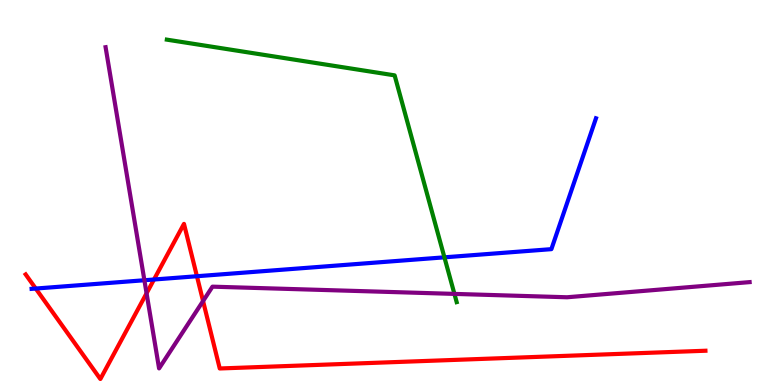[{'lines': ['blue', 'red'], 'intersections': [{'x': 0.461, 'y': 2.51}, {'x': 1.99, 'y': 2.74}, {'x': 2.54, 'y': 2.83}]}, {'lines': ['green', 'red'], 'intersections': []}, {'lines': ['purple', 'red'], 'intersections': [{'x': 1.89, 'y': 2.38}, {'x': 2.62, 'y': 2.18}]}, {'lines': ['blue', 'green'], 'intersections': [{'x': 5.73, 'y': 3.32}]}, {'lines': ['blue', 'purple'], 'intersections': [{'x': 1.86, 'y': 2.72}]}, {'lines': ['green', 'purple'], 'intersections': [{'x': 5.86, 'y': 2.37}]}]